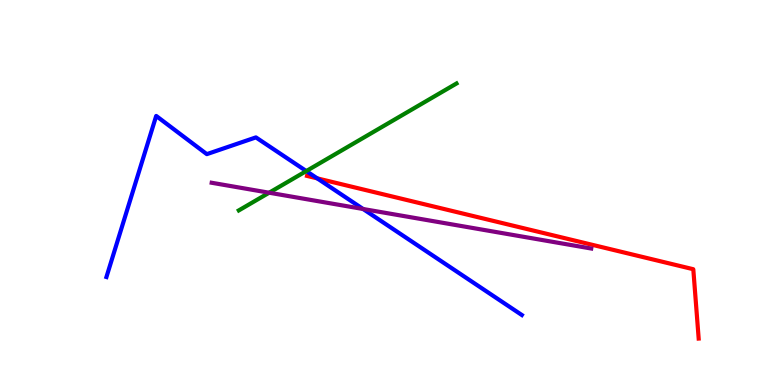[{'lines': ['blue', 'red'], 'intersections': [{'x': 4.09, 'y': 5.37}]}, {'lines': ['green', 'red'], 'intersections': []}, {'lines': ['purple', 'red'], 'intersections': []}, {'lines': ['blue', 'green'], 'intersections': [{'x': 3.95, 'y': 5.56}]}, {'lines': ['blue', 'purple'], 'intersections': [{'x': 4.69, 'y': 4.57}]}, {'lines': ['green', 'purple'], 'intersections': [{'x': 3.47, 'y': 4.99}]}]